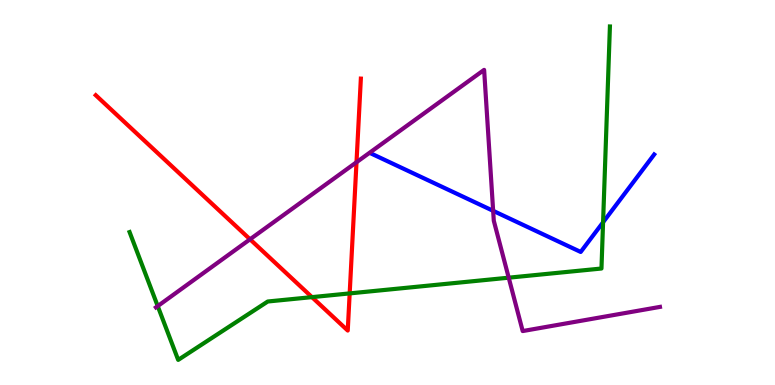[{'lines': ['blue', 'red'], 'intersections': []}, {'lines': ['green', 'red'], 'intersections': [{'x': 4.03, 'y': 2.28}, {'x': 4.51, 'y': 2.38}]}, {'lines': ['purple', 'red'], 'intersections': [{'x': 3.23, 'y': 3.78}, {'x': 4.6, 'y': 5.79}]}, {'lines': ['blue', 'green'], 'intersections': [{'x': 7.78, 'y': 4.23}]}, {'lines': ['blue', 'purple'], 'intersections': [{'x': 6.36, 'y': 4.52}]}, {'lines': ['green', 'purple'], 'intersections': [{'x': 2.04, 'y': 2.05}, {'x': 6.56, 'y': 2.79}]}]